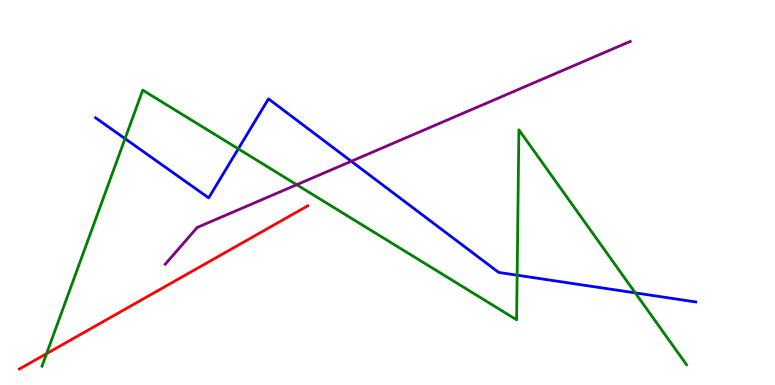[{'lines': ['blue', 'red'], 'intersections': []}, {'lines': ['green', 'red'], 'intersections': [{'x': 0.601, 'y': 0.815}]}, {'lines': ['purple', 'red'], 'intersections': []}, {'lines': ['blue', 'green'], 'intersections': [{'x': 1.61, 'y': 6.4}, {'x': 3.07, 'y': 6.13}, {'x': 6.67, 'y': 2.85}, {'x': 8.2, 'y': 2.39}]}, {'lines': ['blue', 'purple'], 'intersections': [{'x': 4.53, 'y': 5.81}]}, {'lines': ['green', 'purple'], 'intersections': [{'x': 3.83, 'y': 5.2}]}]